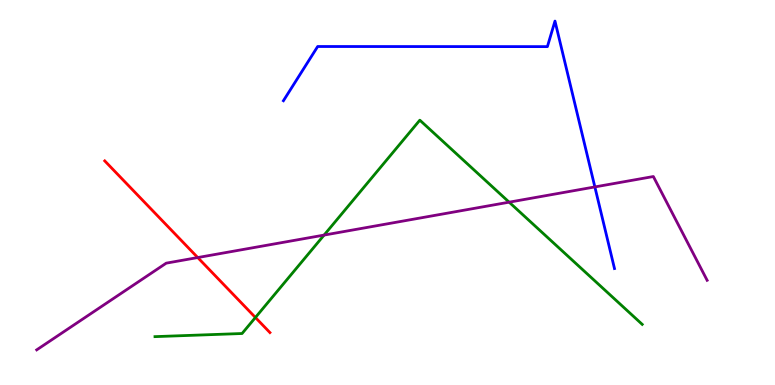[{'lines': ['blue', 'red'], 'intersections': []}, {'lines': ['green', 'red'], 'intersections': [{'x': 3.3, 'y': 1.75}]}, {'lines': ['purple', 'red'], 'intersections': [{'x': 2.55, 'y': 3.31}]}, {'lines': ['blue', 'green'], 'intersections': []}, {'lines': ['blue', 'purple'], 'intersections': [{'x': 7.68, 'y': 5.14}]}, {'lines': ['green', 'purple'], 'intersections': [{'x': 4.18, 'y': 3.89}, {'x': 6.57, 'y': 4.75}]}]